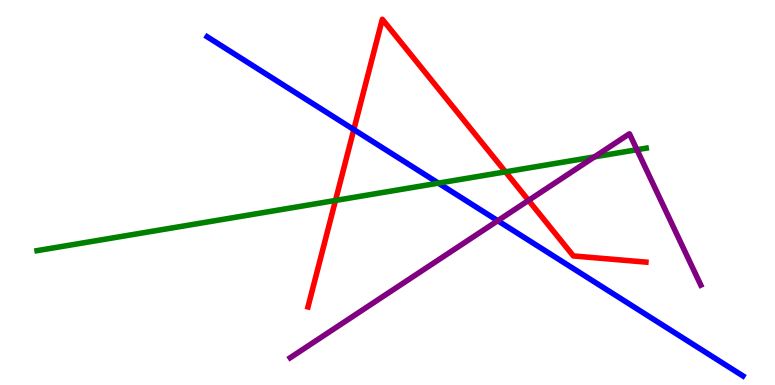[{'lines': ['blue', 'red'], 'intersections': [{'x': 4.57, 'y': 6.63}]}, {'lines': ['green', 'red'], 'intersections': [{'x': 4.33, 'y': 4.79}, {'x': 6.52, 'y': 5.54}]}, {'lines': ['purple', 'red'], 'intersections': [{'x': 6.82, 'y': 4.79}]}, {'lines': ['blue', 'green'], 'intersections': [{'x': 5.66, 'y': 5.24}]}, {'lines': ['blue', 'purple'], 'intersections': [{'x': 6.42, 'y': 4.27}]}, {'lines': ['green', 'purple'], 'intersections': [{'x': 7.67, 'y': 5.93}, {'x': 8.22, 'y': 6.11}]}]